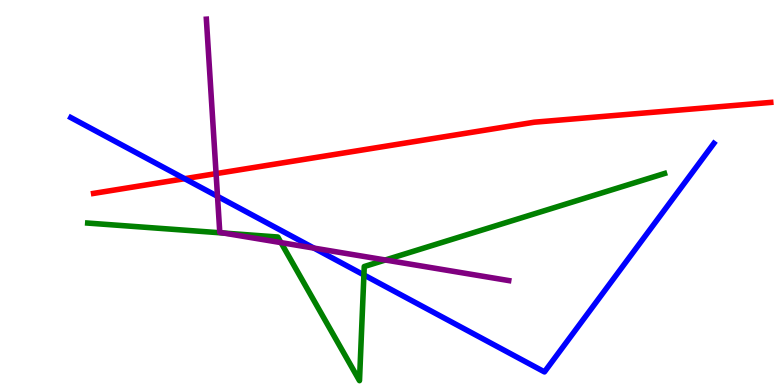[{'lines': ['blue', 'red'], 'intersections': [{'x': 2.38, 'y': 5.36}]}, {'lines': ['green', 'red'], 'intersections': []}, {'lines': ['purple', 'red'], 'intersections': [{'x': 2.79, 'y': 5.49}]}, {'lines': ['blue', 'green'], 'intersections': [{'x': 4.7, 'y': 2.86}]}, {'lines': ['blue', 'purple'], 'intersections': [{'x': 2.81, 'y': 4.9}, {'x': 4.05, 'y': 3.56}]}, {'lines': ['green', 'purple'], 'intersections': [{'x': 2.88, 'y': 3.95}, {'x': 3.63, 'y': 3.7}, {'x': 4.97, 'y': 3.25}]}]